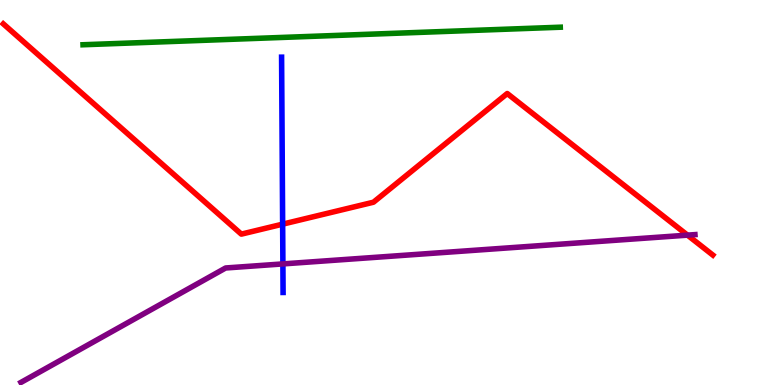[{'lines': ['blue', 'red'], 'intersections': [{'x': 3.65, 'y': 4.18}]}, {'lines': ['green', 'red'], 'intersections': []}, {'lines': ['purple', 'red'], 'intersections': [{'x': 8.87, 'y': 3.89}]}, {'lines': ['blue', 'green'], 'intersections': []}, {'lines': ['blue', 'purple'], 'intersections': [{'x': 3.65, 'y': 3.15}]}, {'lines': ['green', 'purple'], 'intersections': []}]